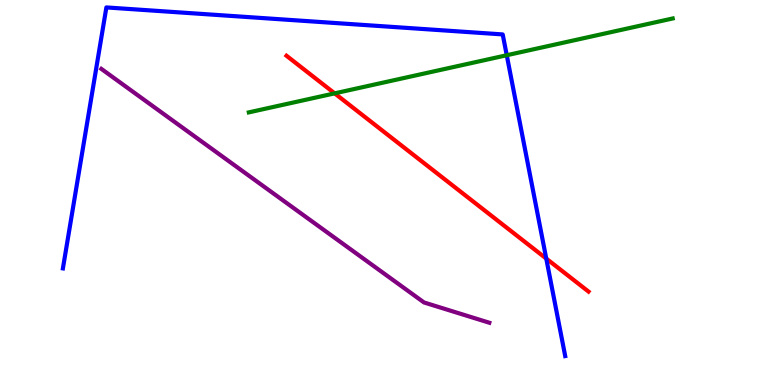[{'lines': ['blue', 'red'], 'intersections': [{'x': 7.05, 'y': 3.28}]}, {'lines': ['green', 'red'], 'intersections': [{'x': 4.32, 'y': 7.58}]}, {'lines': ['purple', 'red'], 'intersections': []}, {'lines': ['blue', 'green'], 'intersections': [{'x': 6.54, 'y': 8.57}]}, {'lines': ['blue', 'purple'], 'intersections': []}, {'lines': ['green', 'purple'], 'intersections': []}]